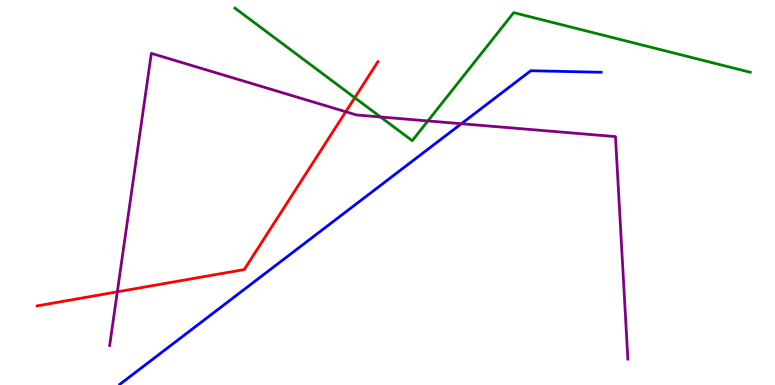[{'lines': ['blue', 'red'], 'intersections': []}, {'lines': ['green', 'red'], 'intersections': [{'x': 4.58, 'y': 7.46}]}, {'lines': ['purple', 'red'], 'intersections': [{'x': 1.51, 'y': 2.42}, {'x': 4.46, 'y': 7.1}]}, {'lines': ['blue', 'green'], 'intersections': []}, {'lines': ['blue', 'purple'], 'intersections': [{'x': 5.95, 'y': 6.79}]}, {'lines': ['green', 'purple'], 'intersections': [{'x': 4.91, 'y': 6.96}, {'x': 5.52, 'y': 6.86}]}]